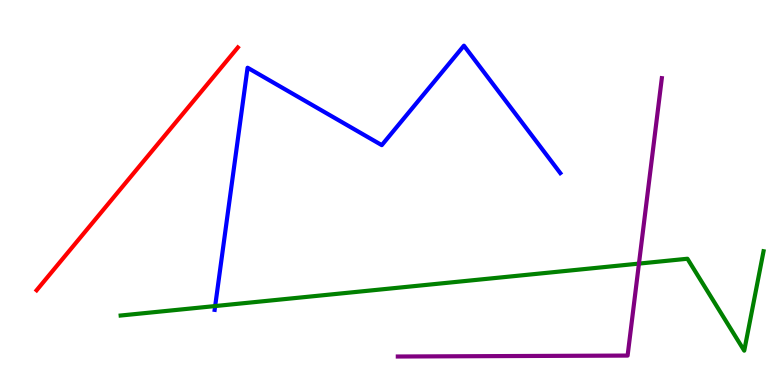[{'lines': ['blue', 'red'], 'intersections': []}, {'lines': ['green', 'red'], 'intersections': []}, {'lines': ['purple', 'red'], 'intersections': []}, {'lines': ['blue', 'green'], 'intersections': [{'x': 2.78, 'y': 2.05}]}, {'lines': ['blue', 'purple'], 'intersections': []}, {'lines': ['green', 'purple'], 'intersections': [{'x': 8.24, 'y': 3.15}]}]